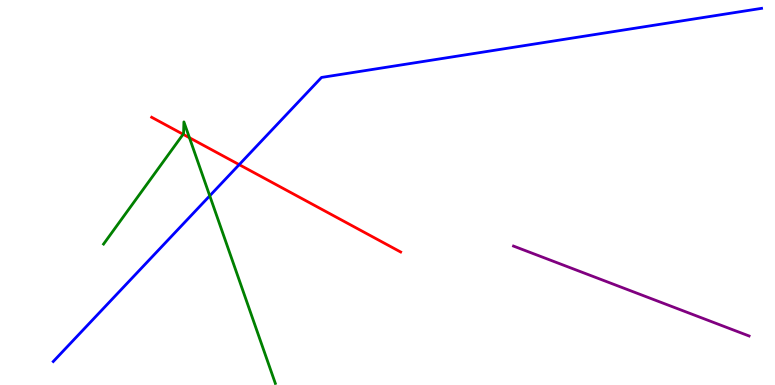[{'lines': ['blue', 'red'], 'intersections': [{'x': 3.09, 'y': 5.72}]}, {'lines': ['green', 'red'], 'intersections': [{'x': 2.36, 'y': 6.51}, {'x': 2.44, 'y': 6.42}]}, {'lines': ['purple', 'red'], 'intersections': []}, {'lines': ['blue', 'green'], 'intersections': [{'x': 2.71, 'y': 4.91}]}, {'lines': ['blue', 'purple'], 'intersections': []}, {'lines': ['green', 'purple'], 'intersections': []}]